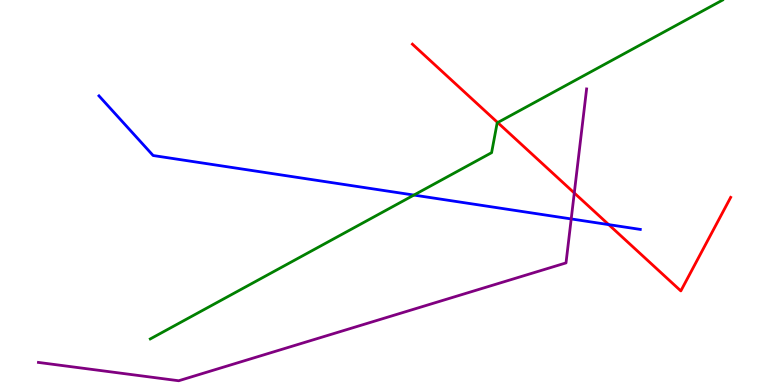[{'lines': ['blue', 'red'], 'intersections': [{'x': 7.85, 'y': 4.17}]}, {'lines': ['green', 'red'], 'intersections': [{'x': 6.42, 'y': 6.82}]}, {'lines': ['purple', 'red'], 'intersections': [{'x': 7.41, 'y': 4.99}]}, {'lines': ['blue', 'green'], 'intersections': [{'x': 5.34, 'y': 4.93}]}, {'lines': ['blue', 'purple'], 'intersections': [{'x': 7.37, 'y': 4.31}]}, {'lines': ['green', 'purple'], 'intersections': []}]